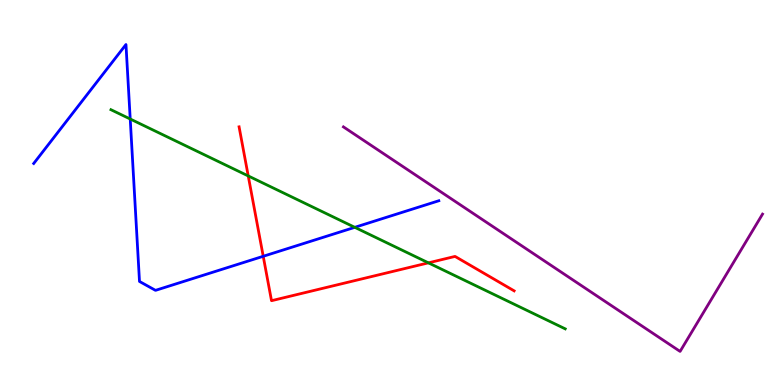[{'lines': ['blue', 'red'], 'intersections': [{'x': 3.4, 'y': 3.34}]}, {'lines': ['green', 'red'], 'intersections': [{'x': 3.2, 'y': 5.43}, {'x': 5.53, 'y': 3.17}]}, {'lines': ['purple', 'red'], 'intersections': []}, {'lines': ['blue', 'green'], 'intersections': [{'x': 1.68, 'y': 6.91}, {'x': 4.58, 'y': 4.1}]}, {'lines': ['blue', 'purple'], 'intersections': []}, {'lines': ['green', 'purple'], 'intersections': []}]